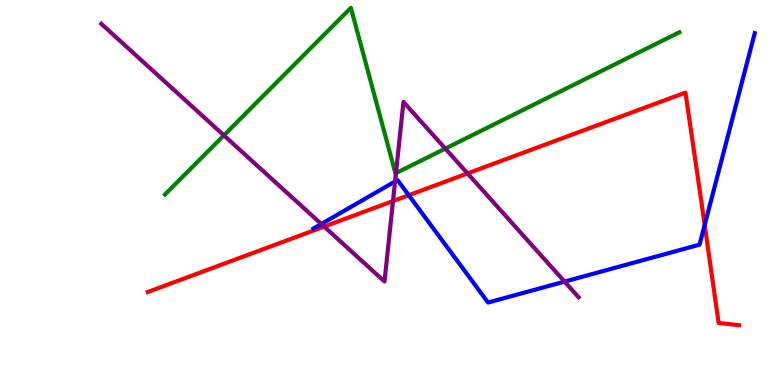[{'lines': ['blue', 'red'], 'intersections': [{'x': 5.27, 'y': 4.93}, {'x': 9.09, 'y': 4.16}]}, {'lines': ['green', 'red'], 'intersections': []}, {'lines': ['purple', 'red'], 'intersections': [{'x': 4.18, 'y': 4.11}, {'x': 5.07, 'y': 4.78}, {'x': 6.03, 'y': 5.5}]}, {'lines': ['blue', 'green'], 'intersections': []}, {'lines': ['blue', 'purple'], 'intersections': [{'x': 4.15, 'y': 4.18}, {'x': 5.1, 'y': 5.29}, {'x': 7.28, 'y': 2.69}]}, {'lines': ['green', 'purple'], 'intersections': [{'x': 2.89, 'y': 6.48}, {'x': 5.11, 'y': 5.5}, {'x': 5.75, 'y': 6.14}]}]